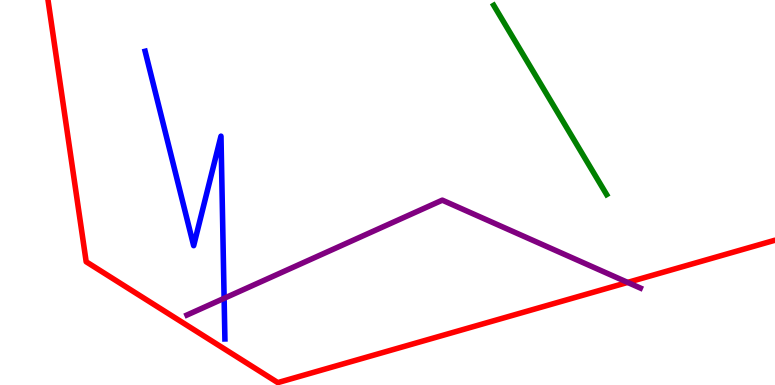[{'lines': ['blue', 'red'], 'intersections': []}, {'lines': ['green', 'red'], 'intersections': []}, {'lines': ['purple', 'red'], 'intersections': [{'x': 8.1, 'y': 2.66}]}, {'lines': ['blue', 'green'], 'intersections': []}, {'lines': ['blue', 'purple'], 'intersections': [{'x': 2.89, 'y': 2.25}]}, {'lines': ['green', 'purple'], 'intersections': []}]